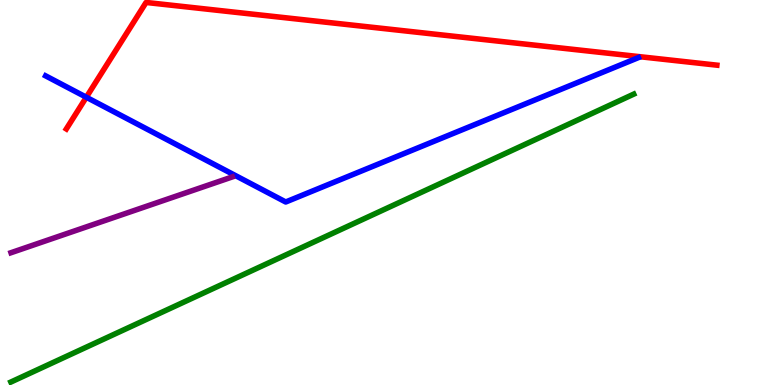[{'lines': ['blue', 'red'], 'intersections': [{'x': 1.11, 'y': 7.47}]}, {'lines': ['green', 'red'], 'intersections': []}, {'lines': ['purple', 'red'], 'intersections': []}, {'lines': ['blue', 'green'], 'intersections': []}, {'lines': ['blue', 'purple'], 'intersections': []}, {'lines': ['green', 'purple'], 'intersections': []}]